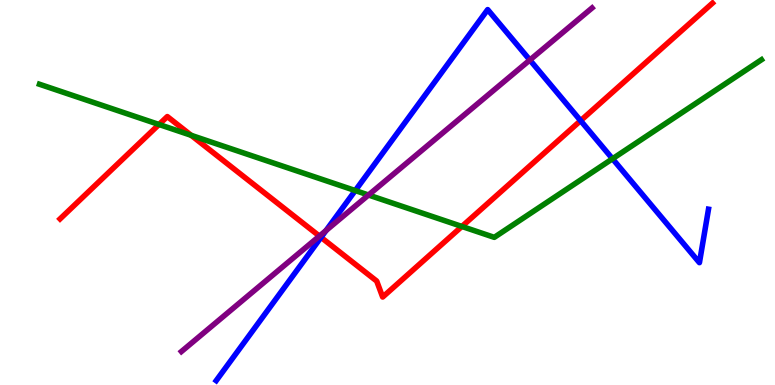[{'lines': ['blue', 'red'], 'intersections': [{'x': 4.14, 'y': 3.83}, {'x': 7.49, 'y': 6.87}]}, {'lines': ['green', 'red'], 'intersections': [{'x': 2.05, 'y': 6.77}, {'x': 2.47, 'y': 6.49}, {'x': 5.96, 'y': 4.12}]}, {'lines': ['purple', 'red'], 'intersections': [{'x': 4.12, 'y': 3.87}]}, {'lines': ['blue', 'green'], 'intersections': [{'x': 4.58, 'y': 5.05}, {'x': 7.9, 'y': 5.88}]}, {'lines': ['blue', 'purple'], 'intersections': [{'x': 4.21, 'y': 4.01}, {'x': 6.84, 'y': 8.44}]}, {'lines': ['green', 'purple'], 'intersections': [{'x': 4.75, 'y': 4.93}]}]